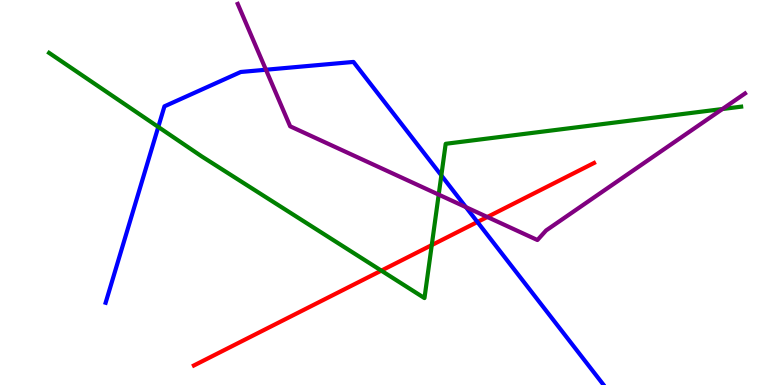[{'lines': ['blue', 'red'], 'intersections': [{'x': 6.16, 'y': 4.23}]}, {'lines': ['green', 'red'], 'intersections': [{'x': 4.92, 'y': 2.97}, {'x': 5.57, 'y': 3.63}]}, {'lines': ['purple', 'red'], 'intersections': [{'x': 6.29, 'y': 4.36}]}, {'lines': ['blue', 'green'], 'intersections': [{'x': 2.04, 'y': 6.7}, {'x': 5.69, 'y': 5.44}]}, {'lines': ['blue', 'purple'], 'intersections': [{'x': 3.43, 'y': 8.19}, {'x': 6.01, 'y': 4.62}]}, {'lines': ['green', 'purple'], 'intersections': [{'x': 5.66, 'y': 4.94}, {'x': 9.32, 'y': 7.17}]}]